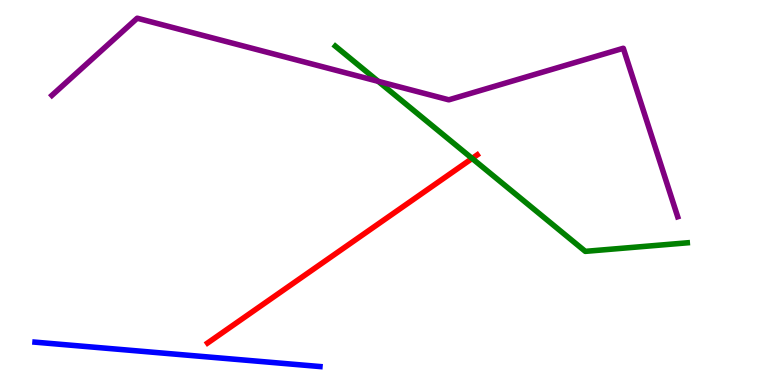[{'lines': ['blue', 'red'], 'intersections': []}, {'lines': ['green', 'red'], 'intersections': [{'x': 6.09, 'y': 5.88}]}, {'lines': ['purple', 'red'], 'intersections': []}, {'lines': ['blue', 'green'], 'intersections': []}, {'lines': ['blue', 'purple'], 'intersections': []}, {'lines': ['green', 'purple'], 'intersections': [{'x': 4.88, 'y': 7.89}]}]